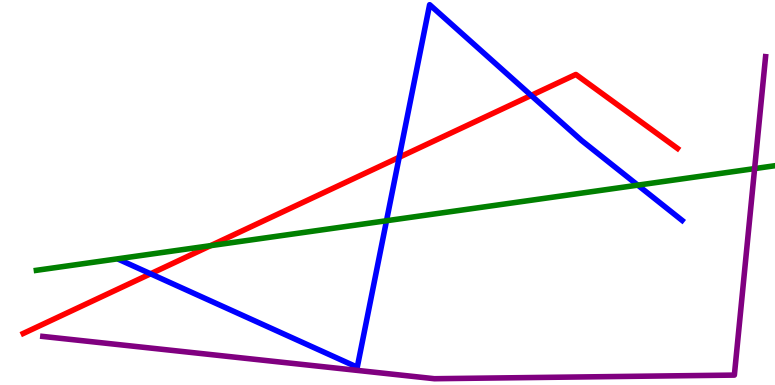[{'lines': ['blue', 'red'], 'intersections': [{'x': 1.94, 'y': 2.89}, {'x': 5.15, 'y': 5.91}, {'x': 6.85, 'y': 7.52}]}, {'lines': ['green', 'red'], 'intersections': [{'x': 2.72, 'y': 3.62}]}, {'lines': ['purple', 'red'], 'intersections': []}, {'lines': ['blue', 'green'], 'intersections': [{'x': 4.99, 'y': 4.27}, {'x': 8.23, 'y': 5.19}]}, {'lines': ['blue', 'purple'], 'intersections': []}, {'lines': ['green', 'purple'], 'intersections': [{'x': 9.74, 'y': 5.62}]}]